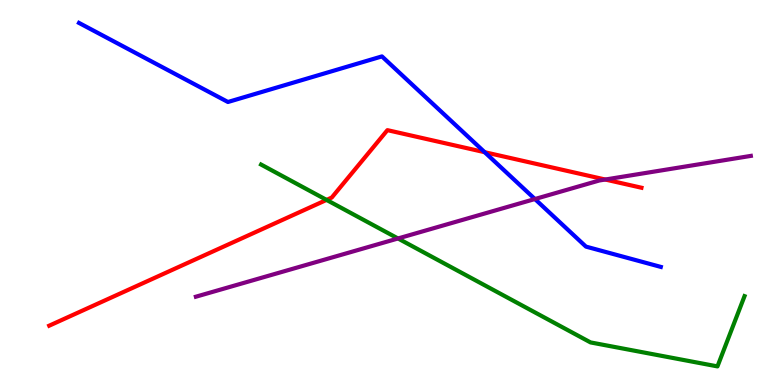[{'lines': ['blue', 'red'], 'intersections': [{'x': 6.25, 'y': 6.05}]}, {'lines': ['green', 'red'], 'intersections': [{'x': 4.21, 'y': 4.81}]}, {'lines': ['purple', 'red'], 'intersections': [{'x': 7.81, 'y': 5.34}]}, {'lines': ['blue', 'green'], 'intersections': []}, {'lines': ['blue', 'purple'], 'intersections': [{'x': 6.9, 'y': 4.83}]}, {'lines': ['green', 'purple'], 'intersections': [{'x': 5.14, 'y': 3.81}]}]